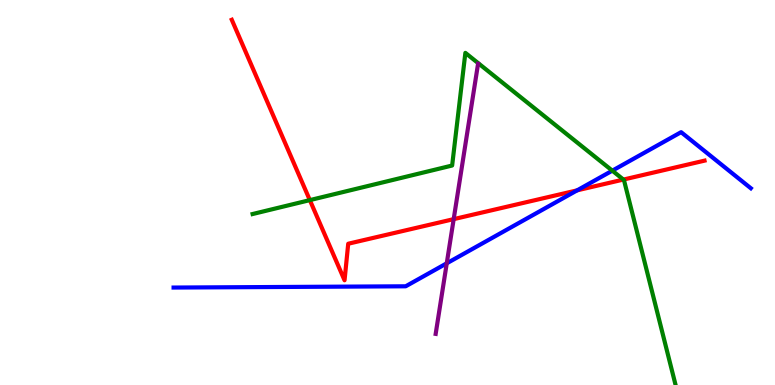[{'lines': ['blue', 'red'], 'intersections': [{'x': 7.45, 'y': 5.06}]}, {'lines': ['green', 'red'], 'intersections': [{'x': 4.0, 'y': 4.8}, {'x': 8.04, 'y': 5.34}]}, {'lines': ['purple', 'red'], 'intersections': [{'x': 5.85, 'y': 4.31}]}, {'lines': ['blue', 'green'], 'intersections': [{'x': 7.9, 'y': 5.57}]}, {'lines': ['blue', 'purple'], 'intersections': [{'x': 5.76, 'y': 3.16}]}, {'lines': ['green', 'purple'], 'intersections': []}]